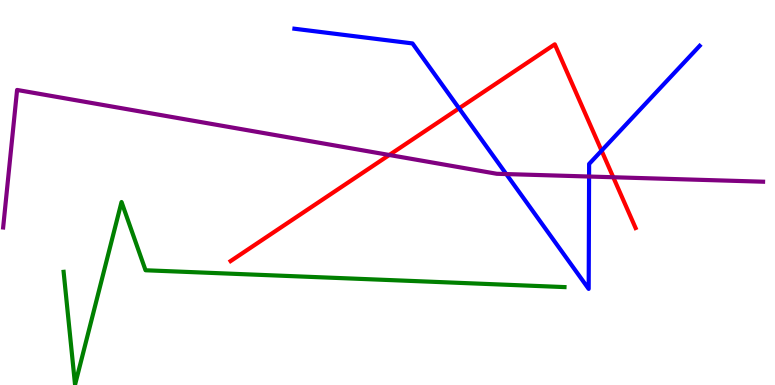[{'lines': ['blue', 'red'], 'intersections': [{'x': 5.92, 'y': 7.19}, {'x': 7.76, 'y': 6.09}]}, {'lines': ['green', 'red'], 'intersections': []}, {'lines': ['purple', 'red'], 'intersections': [{'x': 5.02, 'y': 5.97}, {'x': 7.91, 'y': 5.4}]}, {'lines': ['blue', 'green'], 'intersections': []}, {'lines': ['blue', 'purple'], 'intersections': [{'x': 6.53, 'y': 5.48}, {'x': 7.6, 'y': 5.41}]}, {'lines': ['green', 'purple'], 'intersections': []}]